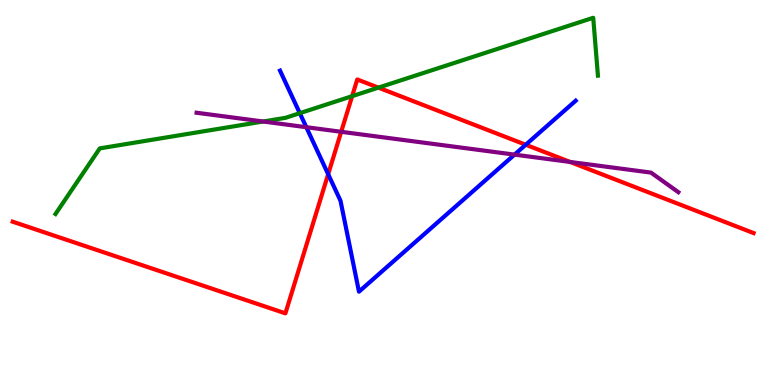[{'lines': ['blue', 'red'], 'intersections': [{'x': 4.23, 'y': 5.48}, {'x': 6.78, 'y': 6.24}]}, {'lines': ['green', 'red'], 'intersections': [{'x': 4.54, 'y': 7.5}, {'x': 4.88, 'y': 7.72}]}, {'lines': ['purple', 'red'], 'intersections': [{'x': 4.4, 'y': 6.58}, {'x': 7.36, 'y': 5.79}]}, {'lines': ['blue', 'green'], 'intersections': [{'x': 3.87, 'y': 7.06}]}, {'lines': ['blue', 'purple'], 'intersections': [{'x': 3.95, 'y': 6.7}, {'x': 6.64, 'y': 5.98}]}, {'lines': ['green', 'purple'], 'intersections': [{'x': 3.4, 'y': 6.84}]}]